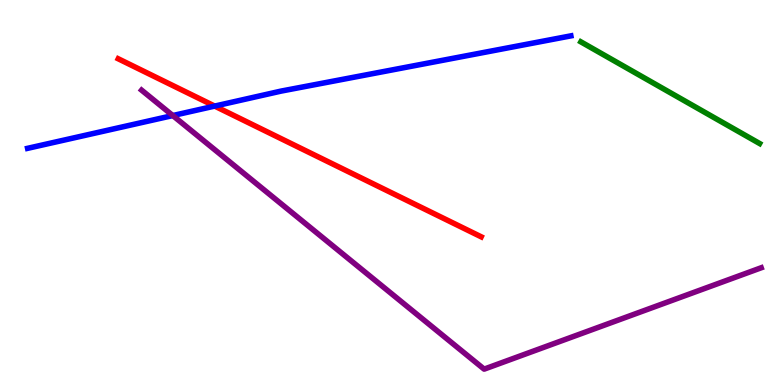[{'lines': ['blue', 'red'], 'intersections': [{'x': 2.77, 'y': 7.24}]}, {'lines': ['green', 'red'], 'intersections': []}, {'lines': ['purple', 'red'], 'intersections': []}, {'lines': ['blue', 'green'], 'intersections': []}, {'lines': ['blue', 'purple'], 'intersections': [{'x': 2.23, 'y': 7.0}]}, {'lines': ['green', 'purple'], 'intersections': []}]